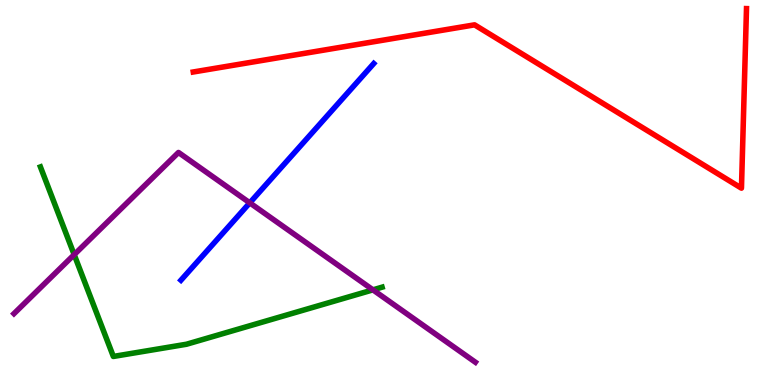[{'lines': ['blue', 'red'], 'intersections': []}, {'lines': ['green', 'red'], 'intersections': []}, {'lines': ['purple', 'red'], 'intersections': []}, {'lines': ['blue', 'green'], 'intersections': []}, {'lines': ['blue', 'purple'], 'intersections': [{'x': 3.22, 'y': 4.73}]}, {'lines': ['green', 'purple'], 'intersections': [{'x': 0.957, 'y': 3.39}, {'x': 4.81, 'y': 2.47}]}]